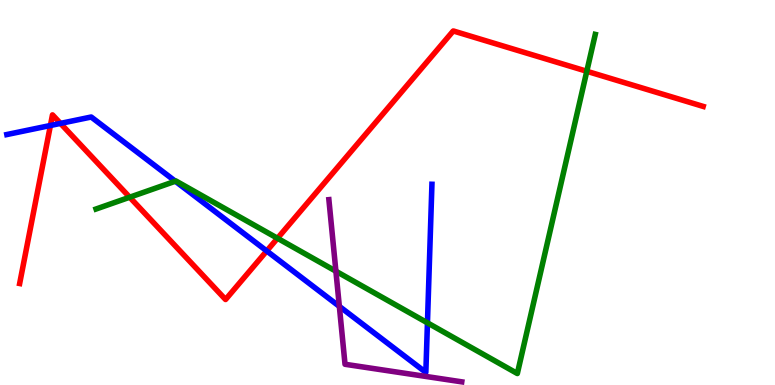[{'lines': ['blue', 'red'], 'intersections': [{'x': 0.65, 'y': 6.74}, {'x': 0.781, 'y': 6.79}, {'x': 3.44, 'y': 3.48}]}, {'lines': ['green', 'red'], 'intersections': [{'x': 1.67, 'y': 4.88}, {'x': 3.58, 'y': 3.81}, {'x': 7.57, 'y': 8.15}]}, {'lines': ['purple', 'red'], 'intersections': []}, {'lines': ['blue', 'green'], 'intersections': [{'x': 2.26, 'y': 5.29}, {'x': 5.52, 'y': 1.61}]}, {'lines': ['blue', 'purple'], 'intersections': [{'x': 4.38, 'y': 2.04}]}, {'lines': ['green', 'purple'], 'intersections': [{'x': 4.33, 'y': 2.96}]}]